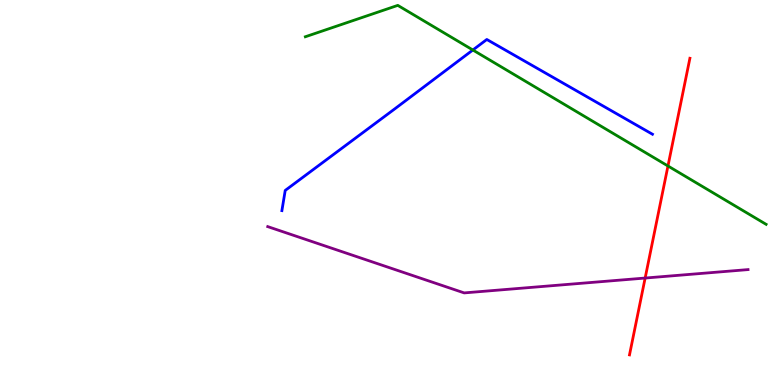[{'lines': ['blue', 'red'], 'intersections': []}, {'lines': ['green', 'red'], 'intersections': [{'x': 8.62, 'y': 5.69}]}, {'lines': ['purple', 'red'], 'intersections': [{'x': 8.32, 'y': 2.78}]}, {'lines': ['blue', 'green'], 'intersections': [{'x': 6.1, 'y': 8.7}]}, {'lines': ['blue', 'purple'], 'intersections': []}, {'lines': ['green', 'purple'], 'intersections': []}]